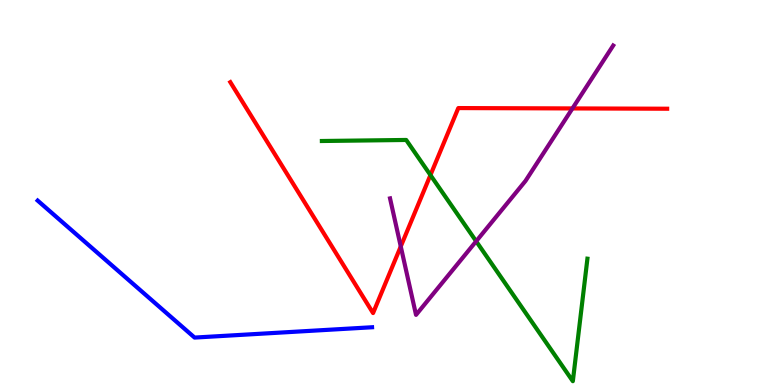[{'lines': ['blue', 'red'], 'intersections': []}, {'lines': ['green', 'red'], 'intersections': [{'x': 5.55, 'y': 5.45}]}, {'lines': ['purple', 'red'], 'intersections': [{'x': 5.17, 'y': 3.6}, {'x': 7.39, 'y': 7.18}]}, {'lines': ['blue', 'green'], 'intersections': []}, {'lines': ['blue', 'purple'], 'intersections': []}, {'lines': ['green', 'purple'], 'intersections': [{'x': 6.14, 'y': 3.73}]}]